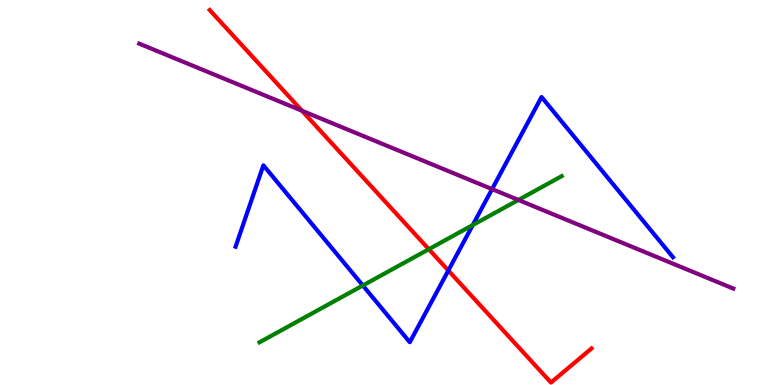[{'lines': ['blue', 'red'], 'intersections': [{'x': 5.79, 'y': 2.97}]}, {'lines': ['green', 'red'], 'intersections': [{'x': 5.53, 'y': 3.53}]}, {'lines': ['purple', 'red'], 'intersections': [{'x': 3.9, 'y': 7.12}]}, {'lines': ['blue', 'green'], 'intersections': [{'x': 4.68, 'y': 2.58}, {'x': 6.1, 'y': 4.15}]}, {'lines': ['blue', 'purple'], 'intersections': [{'x': 6.35, 'y': 5.09}]}, {'lines': ['green', 'purple'], 'intersections': [{'x': 6.69, 'y': 4.81}]}]